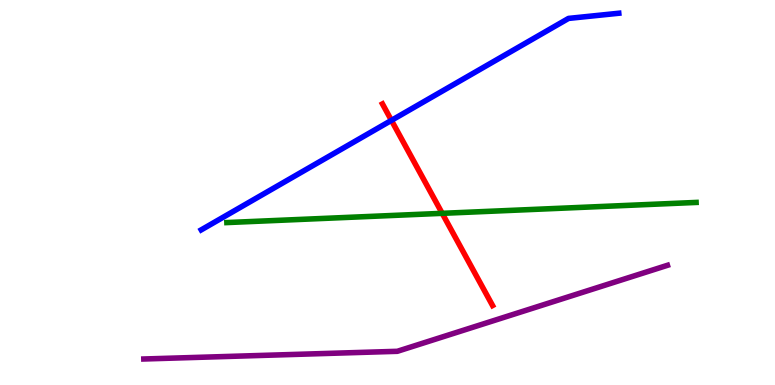[{'lines': ['blue', 'red'], 'intersections': [{'x': 5.05, 'y': 6.87}]}, {'lines': ['green', 'red'], 'intersections': [{'x': 5.71, 'y': 4.46}]}, {'lines': ['purple', 'red'], 'intersections': []}, {'lines': ['blue', 'green'], 'intersections': []}, {'lines': ['blue', 'purple'], 'intersections': []}, {'lines': ['green', 'purple'], 'intersections': []}]